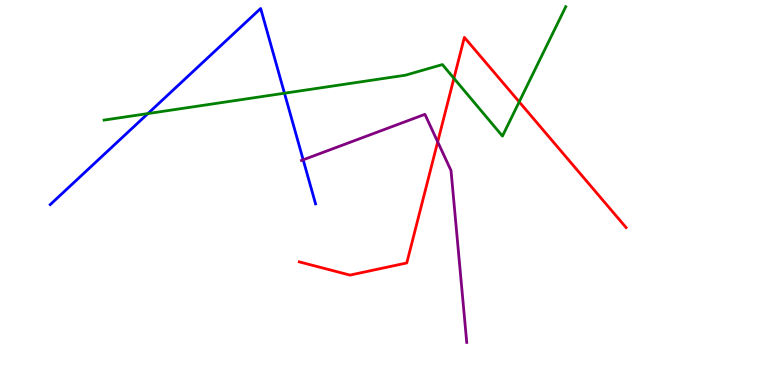[{'lines': ['blue', 'red'], 'intersections': []}, {'lines': ['green', 'red'], 'intersections': [{'x': 5.86, 'y': 7.97}, {'x': 6.7, 'y': 7.35}]}, {'lines': ['purple', 'red'], 'intersections': [{'x': 5.65, 'y': 6.32}]}, {'lines': ['blue', 'green'], 'intersections': [{'x': 1.91, 'y': 7.05}, {'x': 3.67, 'y': 7.58}]}, {'lines': ['blue', 'purple'], 'intersections': [{'x': 3.91, 'y': 5.85}]}, {'lines': ['green', 'purple'], 'intersections': []}]